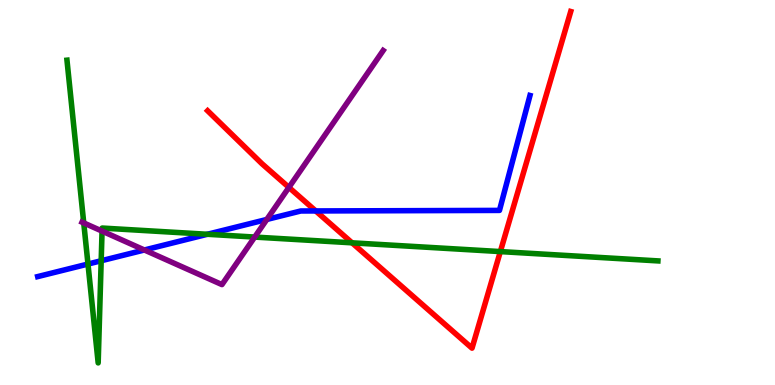[{'lines': ['blue', 'red'], 'intersections': [{'x': 4.07, 'y': 4.52}]}, {'lines': ['green', 'red'], 'intersections': [{'x': 4.54, 'y': 3.69}, {'x': 6.46, 'y': 3.47}]}, {'lines': ['purple', 'red'], 'intersections': [{'x': 3.73, 'y': 5.13}]}, {'lines': ['blue', 'green'], 'intersections': [{'x': 1.14, 'y': 3.14}, {'x': 1.31, 'y': 3.23}, {'x': 2.68, 'y': 3.91}]}, {'lines': ['blue', 'purple'], 'intersections': [{'x': 1.86, 'y': 3.51}, {'x': 3.44, 'y': 4.3}]}, {'lines': ['green', 'purple'], 'intersections': [{'x': 1.08, 'y': 4.21}, {'x': 1.32, 'y': 4.0}, {'x': 3.29, 'y': 3.84}]}]